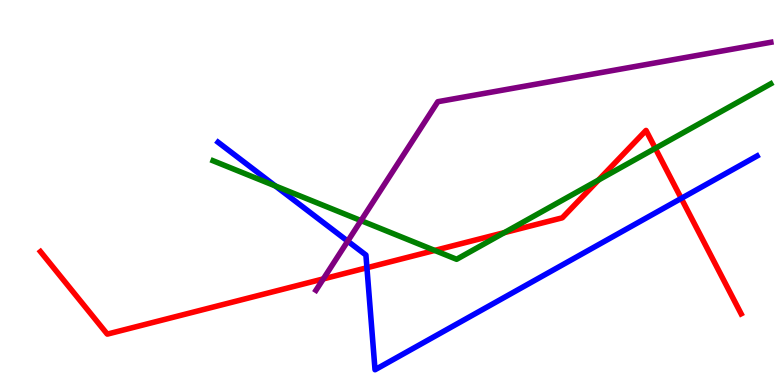[{'lines': ['blue', 'red'], 'intersections': [{'x': 4.73, 'y': 3.05}, {'x': 8.79, 'y': 4.85}]}, {'lines': ['green', 'red'], 'intersections': [{'x': 5.61, 'y': 3.5}, {'x': 6.51, 'y': 3.96}, {'x': 7.72, 'y': 5.32}, {'x': 8.46, 'y': 6.15}]}, {'lines': ['purple', 'red'], 'intersections': [{'x': 4.17, 'y': 2.76}]}, {'lines': ['blue', 'green'], 'intersections': [{'x': 3.55, 'y': 5.17}]}, {'lines': ['blue', 'purple'], 'intersections': [{'x': 4.49, 'y': 3.74}]}, {'lines': ['green', 'purple'], 'intersections': [{'x': 4.66, 'y': 4.27}]}]